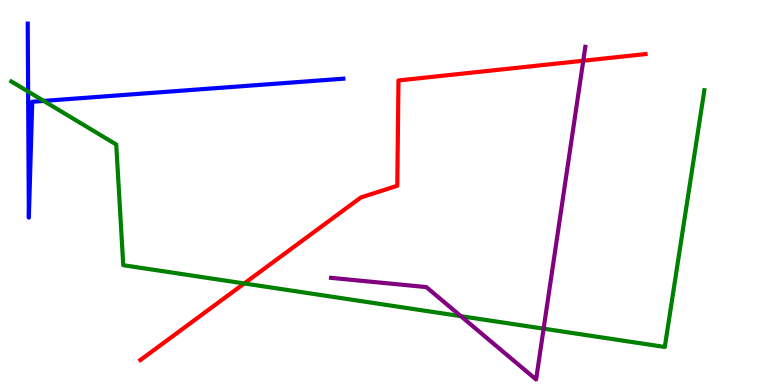[{'lines': ['blue', 'red'], 'intersections': []}, {'lines': ['green', 'red'], 'intersections': [{'x': 3.15, 'y': 2.64}]}, {'lines': ['purple', 'red'], 'intersections': [{'x': 7.53, 'y': 8.42}]}, {'lines': ['blue', 'green'], 'intersections': [{'x': 0.363, 'y': 7.62}, {'x': 0.564, 'y': 7.38}]}, {'lines': ['blue', 'purple'], 'intersections': []}, {'lines': ['green', 'purple'], 'intersections': [{'x': 5.95, 'y': 1.79}, {'x': 7.01, 'y': 1.46}]}]